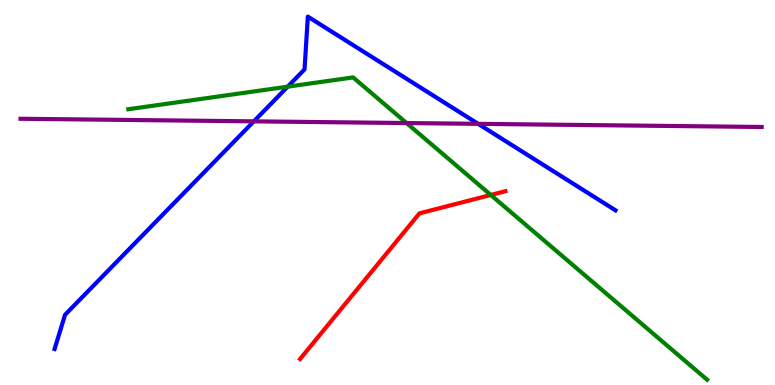[{'lines': ['blue', 'red'], 'intersections': []}, {'lines': ['green', 'red'], 'intersections': [{'x': 6.33, 'y': 4.94}]}, {'lines': ['purple', 'red'], 'intersections': []}, {'lines': ['blue', 'green'], 'intersections': [{'x': 3.71, 'y': 7.75}]}, {'lines': ['blue', 'purple'], 'intersections': [{'x': 3.28, 'y': 6.85}, {'x': 6.17, 'y': 6.78}]}, {'lines': ['green', 'purple'], 'intersections': [{'x': 5.25, 'y': 6.8}]}]